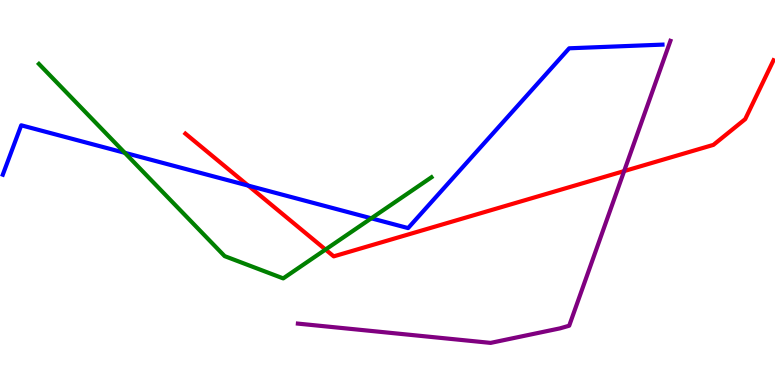[{'lines': ['blue', 'red'], 'intersections': [{'x': 3.2, 'y': 5.18}]}, {'lines': ['green', 'red'], 'intersections': [{'x': 4.2, 'y': 3.52}]}, {'lines': ['purple', 'red'], 'intersections': [{'x': 8.05, 'y': 5.56}]}, {'lines': ['blue', 'green'], 'intersections': [{'x': 1.61, 'y': 6.03}, {'x': 4.79, 'y': 4.33}]}, {'lines': ['blue', 'purple'], 'intersections': []}, {'lines': ['green', 'purple'], 'intersections': []}]